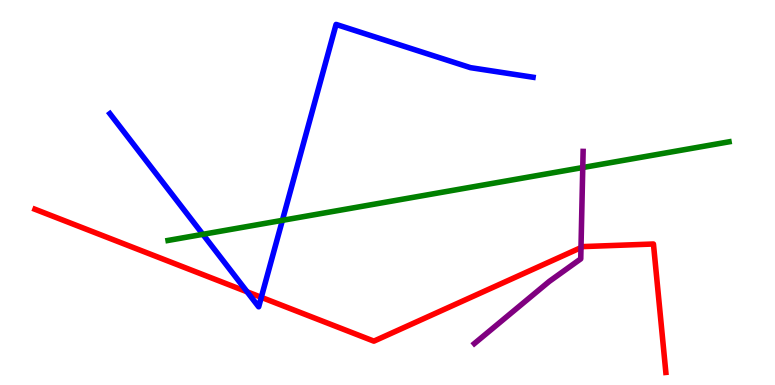[{'lines': ['blue', 'red'], 'intersections': [{'x': 3.19, 'y': 2.42}, {'x': 3.37, 'y': 2.28}]}, {'lines': ['green', 'red'], 'intersections': []}, {'lines': ['purple', 'red'], 'intersections': [{'x': 7.5, 'y': 3.57}]}, {'lines': ['blue', 'green'], 'intersections': [{'x': 2.62, 'y': 3.91}, {'x': 3.64, 'y': 4.28}]}, {'lines': ['blue', 'purple'], 'intersections': []}, {'lines': ['green', 'purple'], 'intersections': [{'x': 7.52, 'y': 5.65}]}]